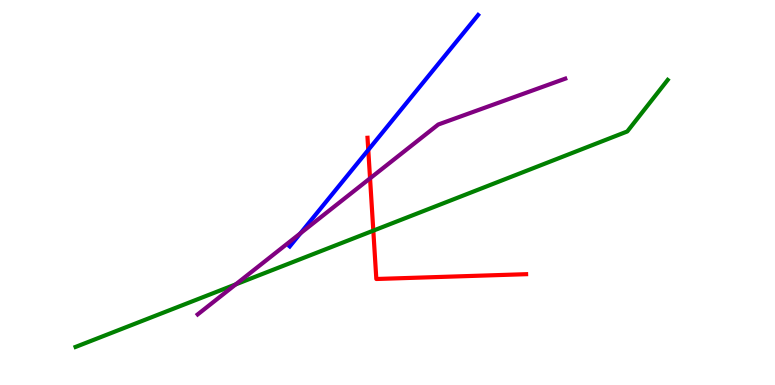[{'lines': ['blue', 'red'], 'intersections': [{'x': 4.75, 'y': 6.11}]}, {'lines': ['green', 'red'], 'intersections': [{'x': 4.82, 'y': 4.01}]}, {'lines': ['purple', 'red'], 'intersections': [{'x': 4.77, 'y': 5.37}]}, {'lines': ['blue', 'green'], 'intersections': []}, {'lines': ['blue', 'purple'], 'intersections': [{'x': 3.88, 'y': 3.94}]}, {'lines': ['green', 'purple'], 'intersections': [{'x': 3.04, 'y': 2.61}]}]